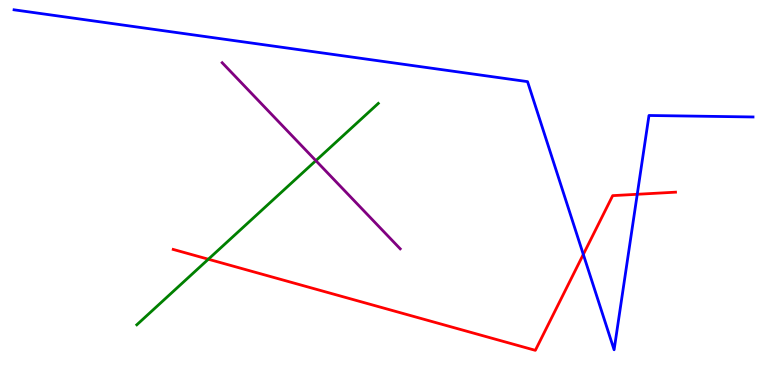[{'lines': ['blue', 'red'], 'intersections': [{'x': 7.53, 'y': 3.39}, {'x': 8.22, 'y': 4.95}]}, {'lines': ['green', 'red'], 'intersections': [{'x': 2.69, 'y': 3.27}]}, {'lines': ['purple', 'red'], 'intersections': []}, {'lines': ['blue', 'green'], 'intersections': []}, {'lines': ['blue', 'purple'], 'intersections': []}, {'lines': ['green', 'purple'], 'intersections': [{'x': 4.08, 'y': 5.83}]}]